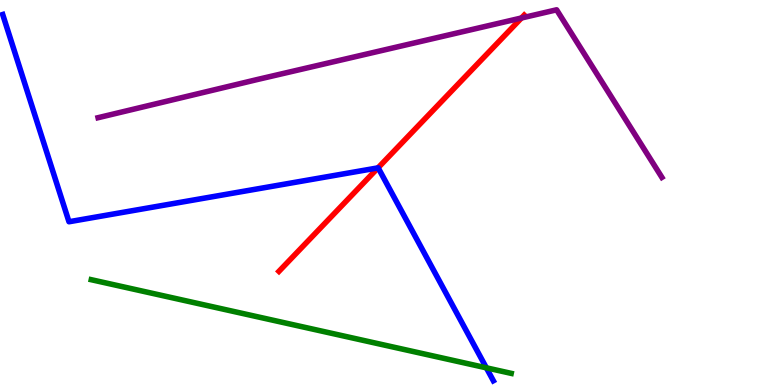[{'lines': ['blue', 'red'], 'intersections': [{'x': 4.88, 'y': 5.64}]}, {'lines': ['green', 'red'], 'intersections': []}, {'lines': ['purple', 'red'], 'intersections': [{'x': 6.73, 'y': 9.53}]}, {'lines': ['blue', 'green'], 'intersections': [{'x': 6.28, 'y': 0.446}]}, {'lines': ['blue', 'purple'], 'intersections': []}, {'lines': ['green', 'purple'], 'intersections': []}]